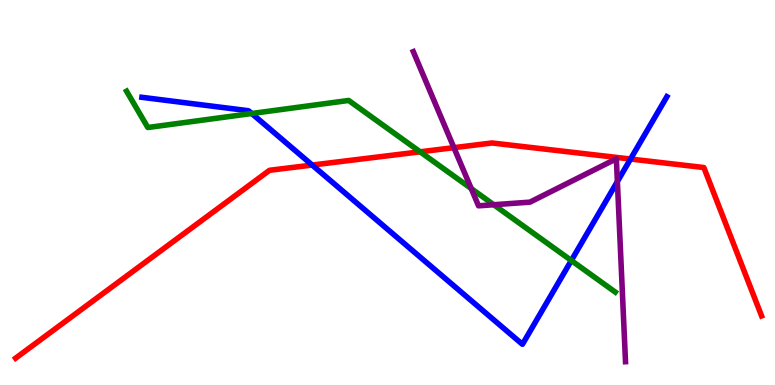[{'lines': ['blue', 'red'], 'intersections': [{'x': 4.03, 'y': 5.71}, {'x': 8.14, 'y': 5.87}]}, {'lines': ['green', 'red'], 'intersections': [{'x': 5.42, 'y': 6.06}]}, {'lines': ['purple', 'red'], 'intersections': [{'x': 5.86, 'y': 6.16}]}, {'lines': ['blue', 'green'], 'intersections': [{'x': 3.25, 'y': 7.05}, {'x': 7.37, 'y': 3.23}]}, {'lines': ['blue', 'purple'], 'intersections': [{'x': 7.97, 'y': 5.28}]}, {'lines': ['green', 'purple'], 'intersections': [{'x': 6.08, 'y': 5.1}, {'x': 6.37, 'y': 4.68}]}]